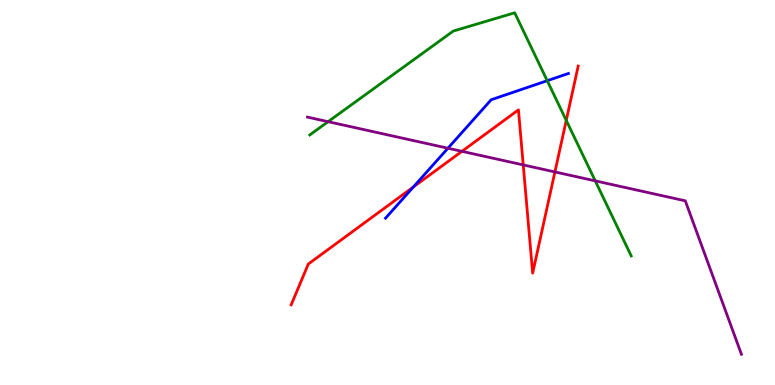[{'lines': ['blue', 'red'], 'intersections': [{'x': 5.33, 'y': 5.14}]}, {'lines': ['green', 'red'], 'intersections': [{'x': 7.31, 'y': 6.87}]}, {'lines': ['purple', 'red'], 'intersections': [{'x': 5.96, 'y': 6.07}, {'x': 6.75, 'y': 5.72}, {'x': 7.16, 'y': 5.53}]}, {'lines': ['blue', 'green'], 'intersections': [{'x': 7.06, 'y': 7.9}]}, {'lines': ['blue', 'purple'], 'intersections': [{'x': 5.78, 'y': 6.15}]}, {'lines': ['green', 'purple'], 'intersections': [{'x': 4.23, 'y': 6.84}, {'x': 7.68, 'y': 5.3}]}]